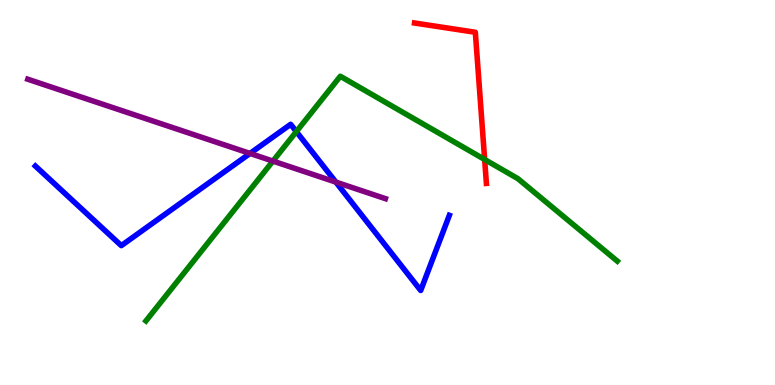[{'lines': ['blue', 'red'], 'intersections': []}, {'lines': ['green', 'red'], 'intersections': [{'x': 6.25, 'y': 5.86}]}, {'lines': ['purple', 'red'], 'intersections': []}, {'lines': ['blue', 'green'], 'intersections': [{'x': 3.82, 'y': 6.58}]}, {'lines': ['blue', 'purple'], 'intersections': [{'x': 3.23, 'y': 6.01}, {'x': 4.33, 'y': 5.27}]}, {'lines': ['green', 'purple'], 'intersections': [{'x': 3.52, 'y': 5.82}]}]